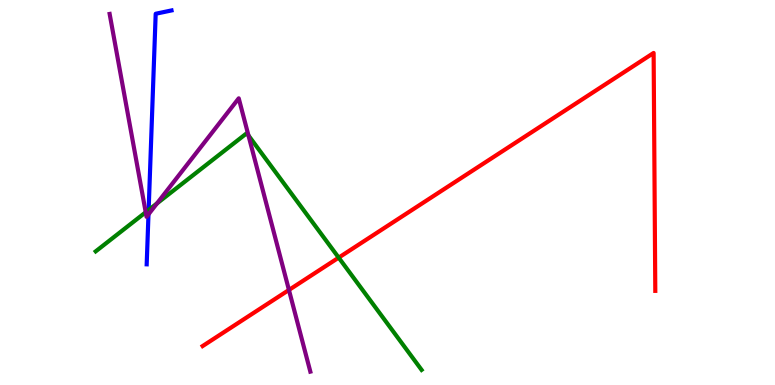[{'lines': ['blue', 'red'], 'intersections': []}, {'lines': ['green', 'red'], 'intersections': [{'x': 4.37, 'y': 3.31}]}, {'lines': ['purple', 'red'], 'intersections': [{'x': 3.73, 'y': 2.47}]}, {'lines': ['blue', 'green'], 'intersections': [{'x': 1.92, 'y': 4.55}]}, {'lines': ['blue', 'purple'], 'intersections': [{'x': 1.92, 'y': 4.43}]}, {'lines': ['green', 'purple'], 'intersections': [{'x': 1.88, 'y': 4.49}, {'x': 2.03, 'y': 4.72}, {'x': 3.21, 'y': 6.48}]}]